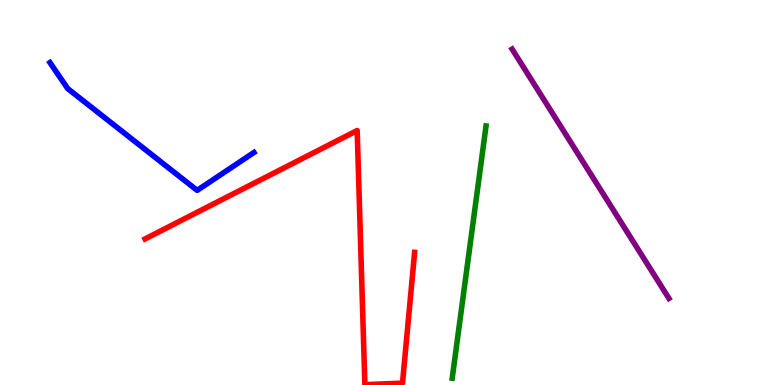[{'lines': ['blue', 'red'], 'intersections': []}, {'lines': ['green', 'red'], 'intersections': []}, {'lines': ['purple', 'red'], 'intersections': []}, {'lines': ['blue', 'green'], 'intersections': []}, {'lines': ['blue', 'purple'], 'intersections': []}, {'lines': ['green', 'purple'], 'intersections': []}]